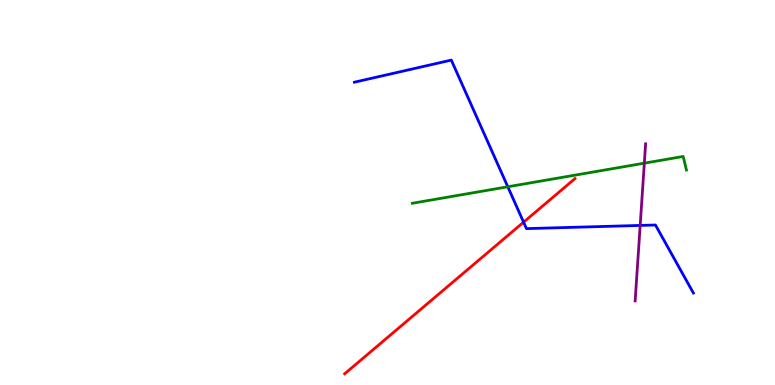[{'lines': ['blue', 'red'], 'intersections': [{'x': 6.76, 'y': 4.23}]}, {'lines': ['green', 'red'], 'intersections': []}, {'lines': ['purple', 'red'], 'intersections': []}, {'lines': ['blue', 'green'], 'intersections': [{'x': 6.55, 'y': 5.15}]}, {'lines': ['blue', 'purple'], 'intersections': [{'x': 8.26, 'y': 4.14}]}, {'lines': ['green', 'purple'], 'intersections': [{'x': 8.31, 'y': 5.76}]}]